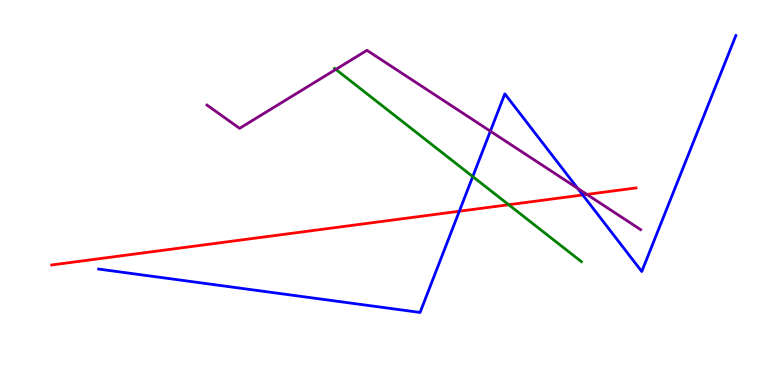[{'lines': ['blue', 'red'], 'intersections': [{'x': 5.93, 'y': 4.51}, {'x': 7.52, 'y': 4.94}]}, {'lines': ['green', 'red'], 'intersections': [{'x': 6.56, 'y': 4.68}]}, {'lines': ['purple', 'red'], 'intersections': [{'x': 7.57, 'y': 4.95}]}, {'lines': ['blue', 'green'], 'intersections': [{'x': 6.1, 'y': 5.41}]}, {'lines': ['blue', 'purple'], 'intersections': [{'x': 6.33, 'y': 6.59}, {'x': 7.45, 'y': 5.11}]}, {'lines': ['green', 'purple'], 'intersections': [{'x': 4.33, 'y': 8.2}]}]